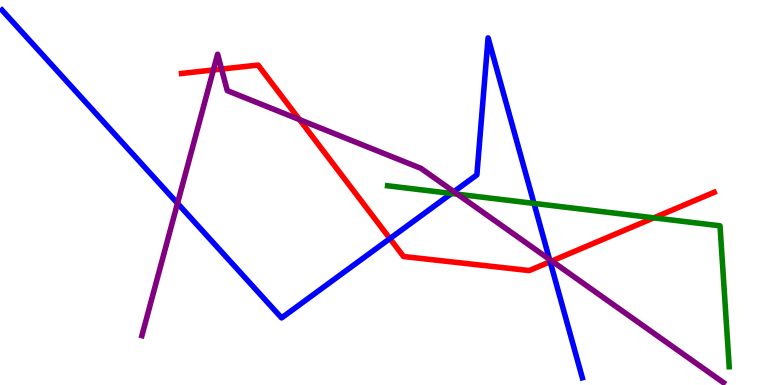[{'lines': ['blue', 'red'], 'intersections': [{'x': 5.03, 'y': 3.8}, {'x': 7.1, 'y': 3.2}]}, {'lines': ['green', 'red'], 'intersections': [{'x': 8.44, 'y': 4.34}]}, {'lines': ['purple', 'red'], 'intersections': [{'x': 2.75, 'y': 8.18}, {'x': 2.86, 'y': 8.21}, {'x': 3.86, 'y': 6.89}, {'x': 7.12, 'y': 3.22}]}, {'lines': ['blue', 'green'], 'intersections': [{'x': 5.83, 'y': 4.97}, {'x': 6.89, 'y': 4.72}]}, {'lines': ['blue', 'purple'], 'intersections': [{'x': 2.29, 'y': 4.72}, {'x': 5.86, 'y': 5.02}, {'x': 7.09, 'y': 3.26}]}, {'lines': ['green', 'purple'], 'intersections': [{'x': 5.9, 'y': 4.96}]}]